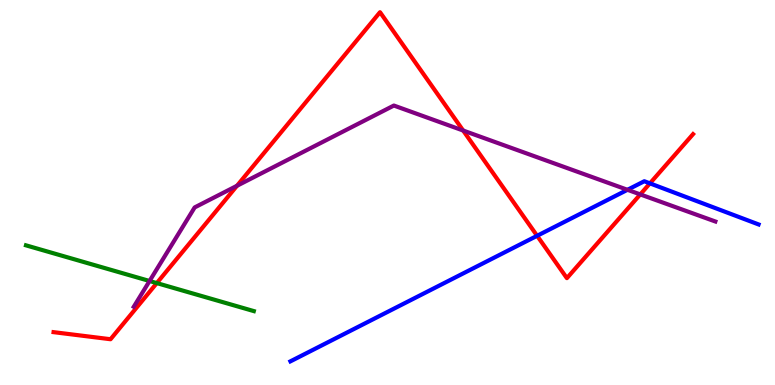[{'lines': ['blue', 'red'], 'intersections': [{'x': 6.93, 'y': 3.88}, {'x': 8.39, 'y': 5.24}]}, {'lines': ['green', 'red'], 'intersections': [{'x': 2.02, 'y': 2.65}]}, {'lines': ['purple', 'red'], 'intersections': [{'x': 3.06, 'y': 5.17}, {'x': 5.98, 'y': 6.61}, {'x': 8.26, 'y': 4.95}]}, {'lines': ['blue', 'green'], 'intersections': []}, {'lines': ['blue', 'purple'], 'intersections': [{'x': 8.1, 'y': 5.07}]}, {'lines': ['green', 'purple'], 'intersections': [{'x': 1.93, 'y': 2.7}]}]